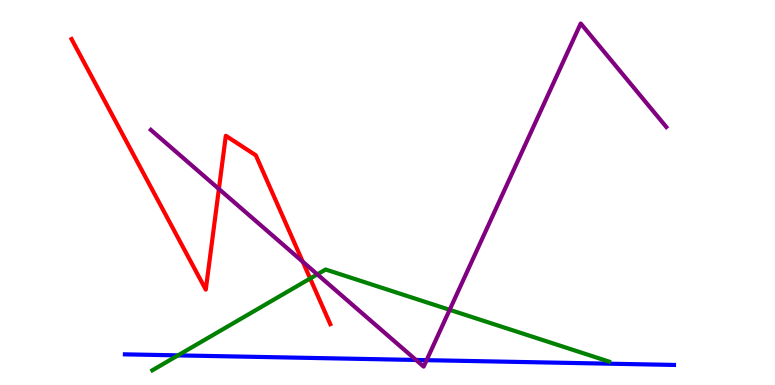[{'lines': ['blue', 'red'], 'intersections': []}, {'lines': ['green', 'red'], 'intersections': [{'x': 4.0, 'y': 2.77}]}, {'lines': ['purple', 'red'], 'intersections': [{'x': 2.82, 'y': 5.09}, {'x': 3.91, 'y': 3.2}]}, {'lines': ['blue', 'green'], 'intersections': [{'x': 2.3, 'y': 0.77}]}, {'lines': ['blue', 'purple'], 'intersections': [{'x': 5.37, 'y': 0.65}, {'x': 5.5, 'y': 0.645}]}, {'lines': ['green', 'purple'], 'intersections': [{'x': 4.09, 'y': 2.87}, {'x': 5.8, 'y': 1.95}]}]